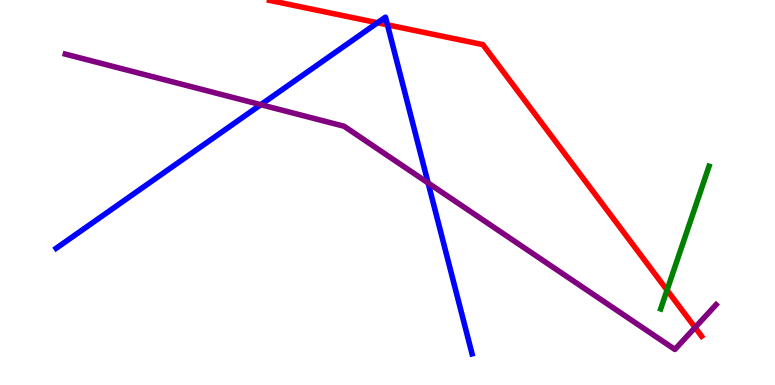[{'lines': ['blue', 'red'], 'intersections': [{'x': 4.87, 'y': 9.41}, {'x': 5.0, 'y': 9.35}]}, {'lines': ['green', 'red'], 'intersections': [{'x': 8.61, 'y': 2.46}]}, {'lines': ['purple', 'red'], 'intersections': [{'x': 8.97, 'y': 1.49}]}, {'lines': ['blue', 'green'], 'intersections': []}, {'lines': ['blue', 'purple'], 'intersections': [{'x': 3.36, 'y': 7.28}, {'x': 5.52, 'y': 5.25}]}, {'lines': ['green', 'purple'], 'intersections': []}]